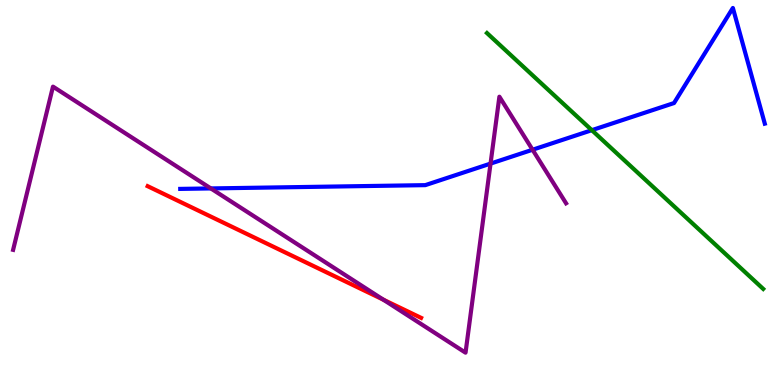[{'lines': ['blue', 'red'], 'intersections': []}, {'lines': ['green', 'red'], 'intersections': []}, {'lines': ['purple', 'red'], 'intersections': [{'x': 4.95, 'y': 2.22}]}, {'lines': ['blue', 'green'], 'intersections': [{'x': 7.64, 'y': 6.62}]}, {'lines': ['blue', 'purple'], 'intersections': [{'x': 2.72, 'y': 5.11}, {'x': 6.33, 'y': 5.75}, {'x': 6.87, 'y': 6.11}]}, {'lines': ['green', 'purple'], 'intersections': []}]